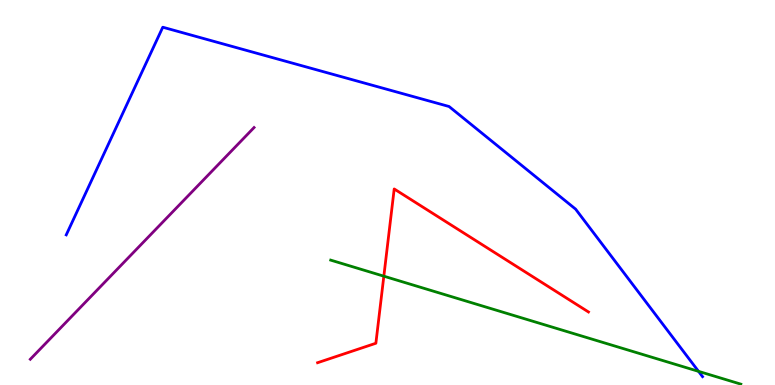[{'lines': ['blue', 'red'], 'intersections': []}, {'lines': ['green', 'red'], 'intersections': [{'x': 4.95, 'y': 2.83}]}, {'lines': ['purple', 'red'], 'intersections': []}, {'lines': ['blue', 'green'], 'intersections': [{'x': 9.01, 'y': 0.355}]}, {'lines': ['blue', 'purple'], 'intersections': []}, {'lines': ['green', 'purple'], 'intersections': []}]